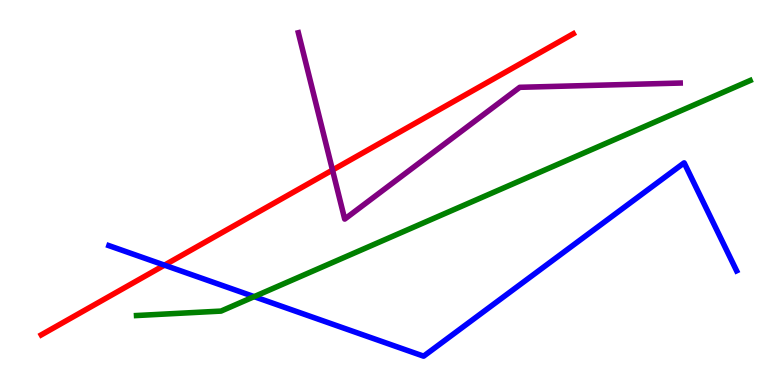[{'lines': ['blue', 'red'], 'intersections': [{'x': 2.12, 'y': 3.11}]}, {'lines': ['green', 'red'], 'intersections': []}, {'lines': ['purple', 'red'], 'intersections': [{'x': 4.29, 'y': 5.58}]}, {'lines': ['blue', 'green'], 'intersections': [{'x': 3.28, 'y': 2.29}]}, {'lines': ['blue', 'purple'], 'intersections': []}, {'lines': ['green', 'purple'], 'intersections': []}]